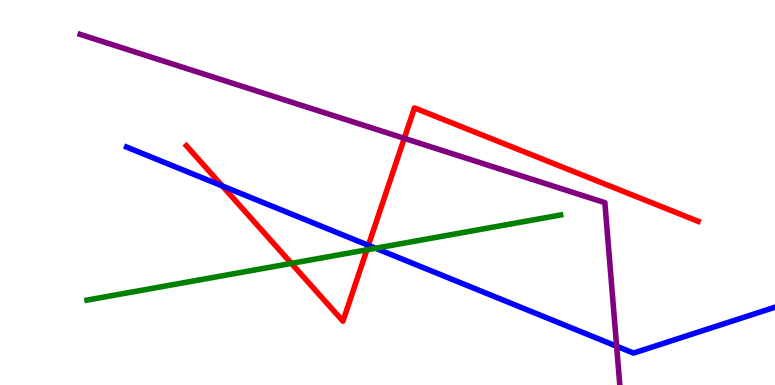[{'lines': ['blue', 'red'], 'intersections': [{'x': 2.87, 'y': 5.17}, {'x': 4.75, 'y': 3.63}]}, {'lines': ['green', 'red'], 'intersections': [{'x': 3.76, 'y': 3.16}, {'x': 4.73, 'y': 3.51}]}, {'lines': ['purple', 'red'], 'intersections': [{'x': 5.22, 'y': 6.41}]}, {'lines': ['blue', 'green'], 'intersections': [{'x': 4.85, 'y': 3.55}]}, {'lines': ['blue', 'purple'], 'intersections': [{'x': 7.96, 'y': 1.01}]}, {'lines': ['green', 'purple'], 'intersections': []}]